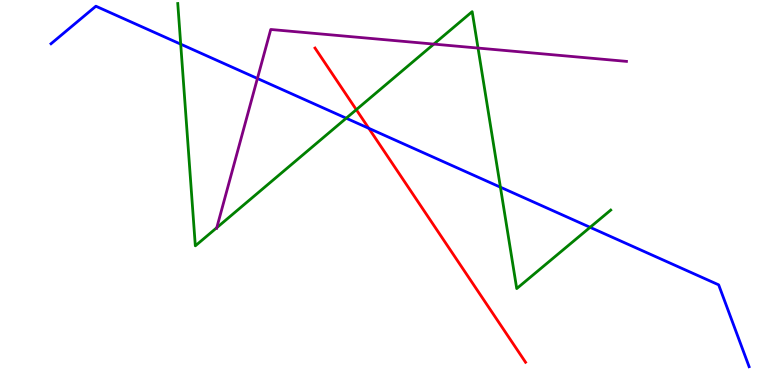[{'lines': ['blue', 'red'], 'intersections': [{'x': 4.76, 'y': 6.67}]}, {'lines': ['green', 'red'], 'intersections': [{'x': 4.6, 'y': 7.15}]}, {'lines': ['purple', 'red'], 'intersections': []}, {'lines': ['blue', 'green'], 'intersections': [{'x': 2.33, 'y': 8.85}, {'x': 4.47, 'y': 6.93}, {'x': 6.46, 'y': 5.14}, {'x': 7.61, 'y': 4.1}]}, {'lines': ['blue', 'purple'], 'intersections': [{'x': 3.32, 'y': 7.96}]}, {'lines': ['green', 'purple'], 'intersections': [{'x': 2.8, 'y': 4.09}, {'x': 5.6, 'y': 8.85}, {'x': 6.17, 'y': 8.75}]}]